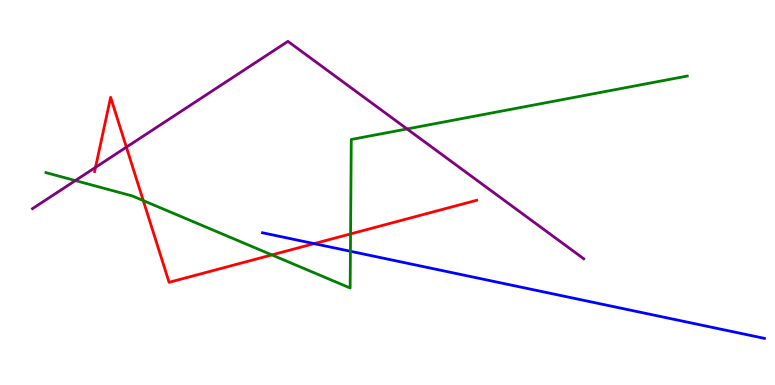[{'lines': ['blue', 'red'], 'intersections': [{'x': 4.05, 'y': 3.67}]}, {'lines': ['green', 'red'], 'intersections': [{'x': 1.85, 'y': 4.79}, {'x': 3.51, 'y': 3.38}, {'x': 4.52, 'y': 3.92}]}, {'lines': ['purple', 'red'], 'intersections': [{'x': 1.23, 'y': 5.65}, {'x': 1.63, 'y': 6.18}]}, {'lines': ['blue', 'green'], 'intersections': [{'x': 4.52, 'y': 3.47}]}, {'lines': ['blue', 'purple'], 'intersections': []}, {'lines': ['green', 'purple'], 'intersections': [{'x': 0.972, 'y': 5.31}, {'x': 5.25, 'y': 6.65}]}]